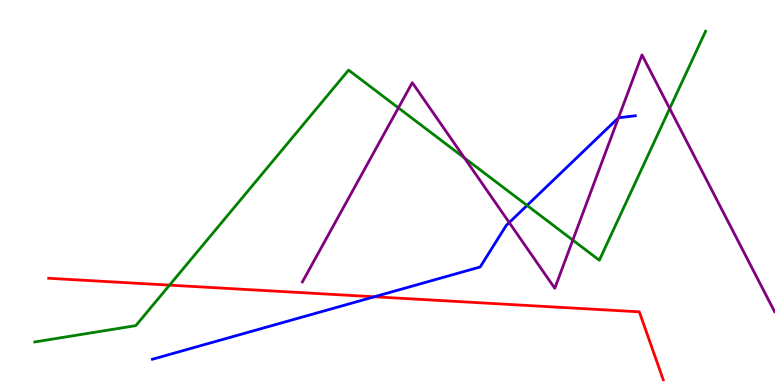[{'lines': ['blue', 'red'], 'intersections': [{'x': 4.83, 'y': 2.29}]}, {'lines': ['green', 'red'], 'intersections': [{'x': 2.19, 'y': 2.59}]}, {'lines': ['purple', 'red'], 'intersections': []}, {'lines': ['blue', 'green'], 'intersections': [{'x': 6.8, 'y': 4.66}]}, {'lines': ['blue', 'purple'], 'intersections': [{'x': 6.57, 'y': 4.22}, {'x': 7.98, 'y': 6.94}]}, {'lines': ['green', 'purple'], 'intersections': [{'x': 5.14, 'y': 7.2}, {'x': 5.99, 'y': 5.9}, {'x': 7.39, 'y': 3.76}, {'x': 8.64, 'y': 7.18}]}]